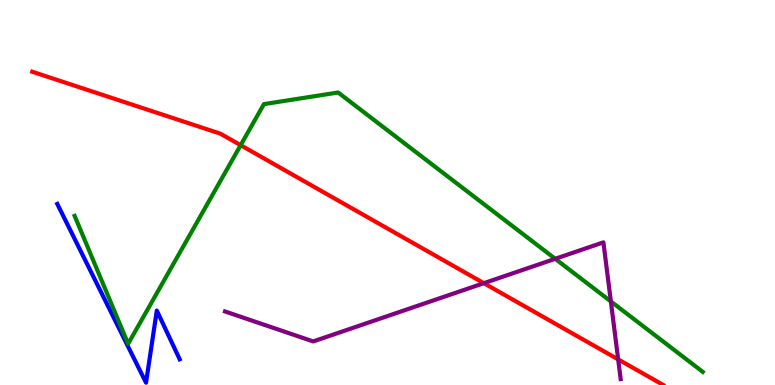[{'lines': ['blue', 'red'], 'intersections': []}, {'lines': ['green', 'red'], 'intersections': [{'x': 3.11, 'y': 6.23}]}, {'lines': ['purple', 'red'], 'intersections': [{'x': 6.24, 'y': 2.64}, {'x': 7.98, 'y': 0.665}]}, {'lines': ['blue', 'green'], 'intersections': []}, {'lines': ['blue', 'purple'], 'intersections': []}, {'lines': ['green', 'purple'], 'intersections': [{'x': 7.16, 'y': 3.28}, {'x': 7.88, 'y': 2.17}]}]